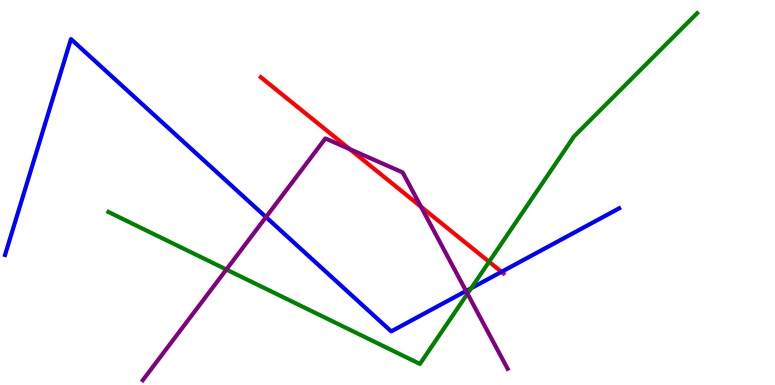[{'lines': ['blue', 'red'], 'intersections': [{'x': 6.47, 'y': 2.94}]}, {'lines': ['green', 'red'], 'intersections': [{'x': 6.31, 'y': 3.2}]}, {'lines': ['purple', 'red'], 'intersections': [{'x': 4.51, 'y': 6.13}, {'x': 5.43, 'y': 4.63}]}, {'lines': ['blue', 'green'], 'intersections': [{'x': 6.08, 'y': 2.51}]}, {'lines': ['blue', 'purple'], 'intersections': [{'x': 3.43, 'y': 4.36}, {'x': 6.01, 'y': 2.44}]}, {'lines': ['green', 'purple'], 'intersections': [{'x': 2.92, 'y': 3.0}, {'x': 6.03, 'y': 2.37}]}]